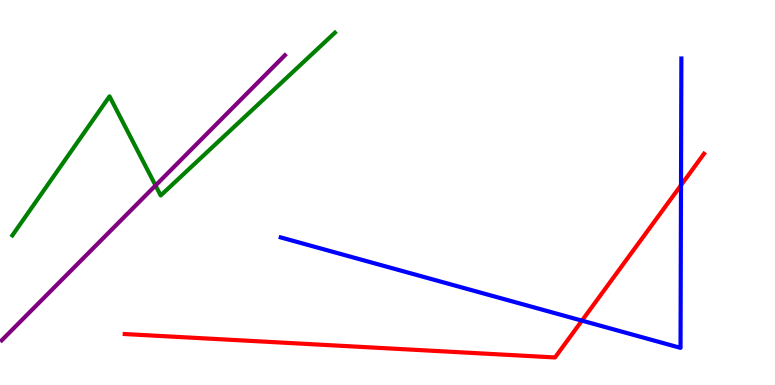[{'lines': ['blue', 'red'], 'intersections': [{'x': 7.51, 'y': 1.67}, {'x': 8.79, 'y': 5.19}]}, {'lines': ['green', 'red'], 'intersections': []}, {'lines': ['purple', 'red'], 'intersections': []}, {'lines': ['blue', 'green'], 'intersections': []}, {'lines': ['blue', 'purple'], 'intersections': []}, {'lines': ['green', 'purple'], 'intersections': [{'x': 2.01, 'y': 5.18}]}]